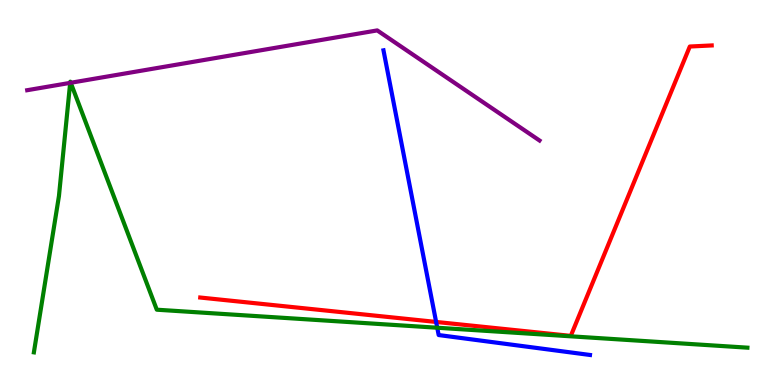[{'lines': ['blue', 'red'], 'intersections': [{'x': 5.63, 'y': 1.64}]}, {'lines': ['green', 'red'], 'intersections': []}, {'lines': ['purple', 'red'], 'intersections': []}, {'lines': ['blue', 'green'], 'intersections': [{'x': 5.64, 'y': 1.49}]}, {'lines': ['blue', 'purple'], 'intersections': []}, {'lines': ['green', 'purple'], 'intersections': [{'x': 0.906, 'y': 7.85}, {'x': 0.913, 'y': 7.85}]}]